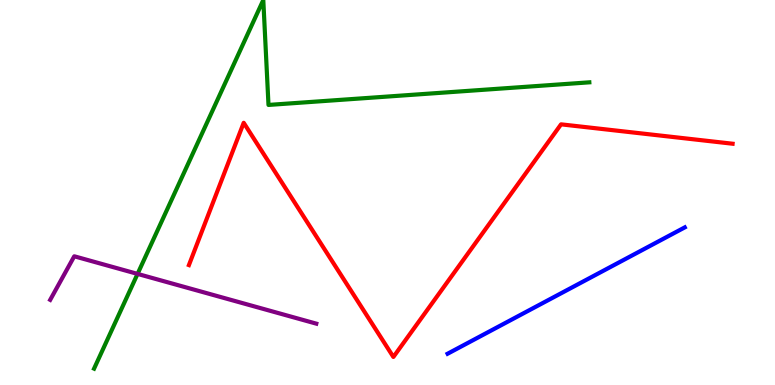[{'lines': ['blue', 'red'], 'intersections': []}, {'lines': ['green', 'red'], 'intersections': []}, {'lines': ['purple', 'red'], 'intersections': []}, {'lines': ['blue', 'green'], 'intersections': []}, {'lines': ['blue', 'purple'], 'intersections': []}, {'lines': ['green', 'purple'], 'intersections': [{'x': 1.77, 'y': 2.89}]}]